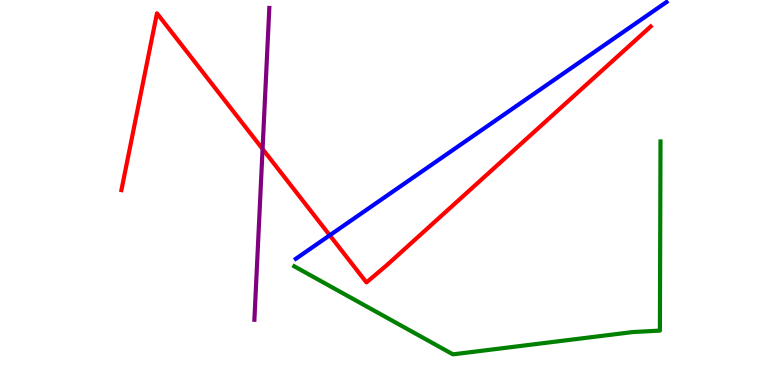[{'lines': ['blue', 'red'], 'intersections': [{'x': 4.25, 'y': 3.89}]}, {'lines': ['green', 'red'], 'intersections': []}, {'lines': ['purple', 'red'], 'intersections': [{'x': 3.39, 'y': 6.13}]}, {'lines': ['blue', 'green'], 'intersections': []}, {'lines': ['blue', 'purple'], 'intersections': []}, {'lines': ['green', 'purple'], 'intersections': []}]